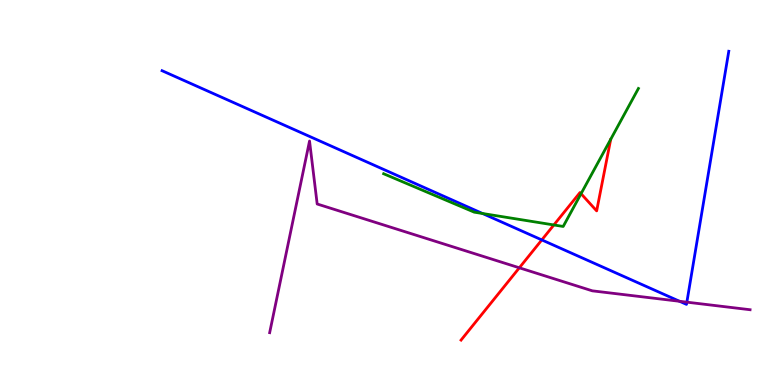[{'lines': ['blue', 'red'], 'intersections': [{'x': 6.99, 'y': 3.77}]}, {'lines': ['green', 'red'], 'intersections': [{'x': 7.15, 'y': 4.16}, {'x': 7.5, 'y': 4.97}]}, {'lines': ['purple', 'red'], 'intersections': [{'x': 6.7, 'y': 3.04}]}, {'lines': ['blue', 'green'], 'intersections': [{'x': 6.23, 'y': 4.45}]}, {'lines': ['blue', 'purple'], 'intersections': [{'x': 8.77, 'y': 2.17}, {'x': 8.86, 'y': 2.15}]}, {'lines': ['green', 'purple'], 'intersections': []}]